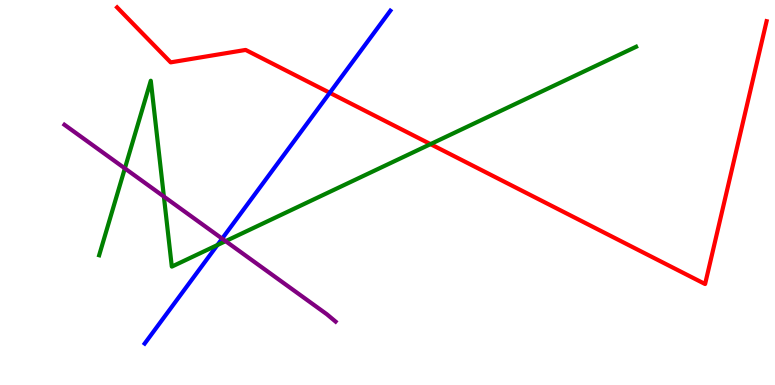[{'lines': ['blue', 'red'], 'intersections': [{'x': 4.26, 'y': 7.59}]}, {'lines': ['green', 'red'], 'intersections': [{'x': 5.55, 'y': 6.26}]}, {'lines': ['purple', 'red'], 'intersections': []}, {'lines': ['blue', 'green'], 'intersections': [{'x': 2.81, 'y': 3.64}]}, {'lines': ['blue', 'purple'], 'intersections': [{'x': 2.87, 'y': 3.8}]}, {'lines': ['green', 'purple'], 'intersections': [{'x': 1.61, 'y': 5.63}, {'x': 2.11, 'y': 4.89}, {'x': 2.91, 'y': 3.74}]}]